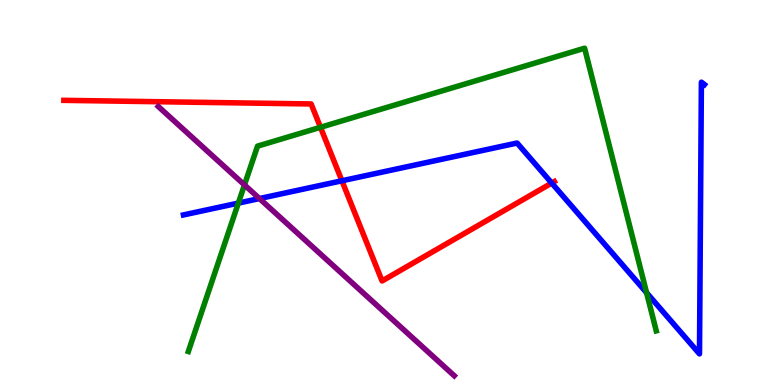[{'lines': ['blue', 'red'], 'intersections': [{'x': 4.41, 'y': 5.3}, {'x': 7.12, 'y': 5.25}]}, {'lines': ['green', 'red'], 'intersections': [{'x': 4.14, 'y': 6.69}]}, {'lines': ['purple', 'red'], 'intersections': []}, {'lines': ['blue', 'green'], 'intersections': [{'x': 3.08, 'y': 4.72}, {'x': 8.34, 'y': 2.4}]}, {'lines': ['blue', 'purple'], 'intersections': [{'x': 3.35, 'y': 4.84}]}, {'lines': ['green', 'purple'], 'intersections': [{'x': 3.15, 'y': 5.2}]}]